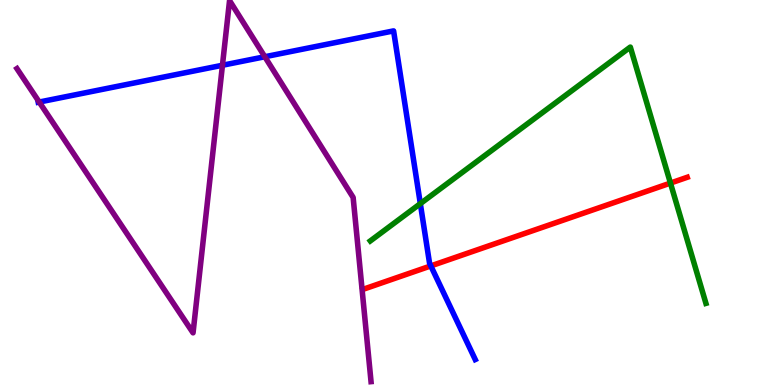[{'lines': ['blue', 'red'], 'intersections': [{'x': 5.56, 'y': 3.09}]}, {'lines': ['green', 'red'], 'intersections': [{'x': 8.65, 'y': 5.24}]}, {'lines': ['purple', 'red'], 'intersections': []}, {'lines': ['blue', 'green'], 'intersections': [{'x': 5.42, 'y': 4.71}]}, {'lines': ['blue', 'purple'], 'intersections': [{'x': 0.506, 'y': 7.35}, {'x': 2.87, 'y': 8.31}, {'x': 3.42, 'y': 8.53}]}, {'lines': ['green', 'purple'], 'intersections': []}]